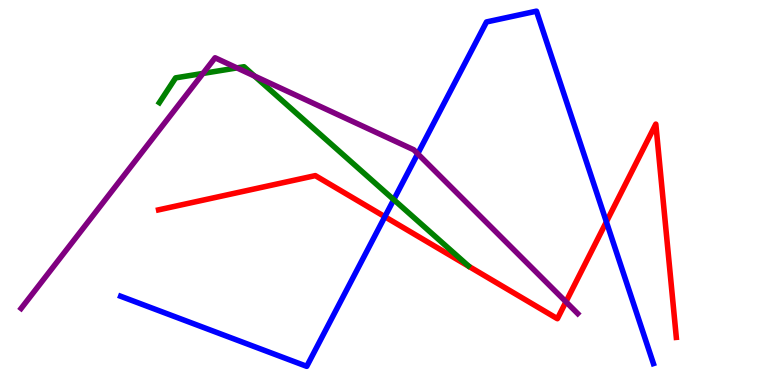[{'lines': ['blue', 'red'], 'intersections': [{'x': 4.97, 'y': 4.37}, {'x': 7.82, 'y': 4.24}]}, {'lines': ['green', 'red'], 'intersections': []}, {'lines': ['purple', 'red'], 'intersections': [{'x': 7.3, 'y': 2.16}]}, {'lines': ['blue', 'green'], 'intersections': [{'x': 5.08, 'y': 4.81}]}, {'lines': ['blue', 'purple'], 'intersections': [{'x': 5.39, 'y': 6.01}]}, {'lines': ['green', 'purple'], 'intersections': [{'x': 2.62, 'y': 8.09}, {'x': 3.06, 'y': 8.24}, {'x': 3.28, 'y': 8.02}]}]